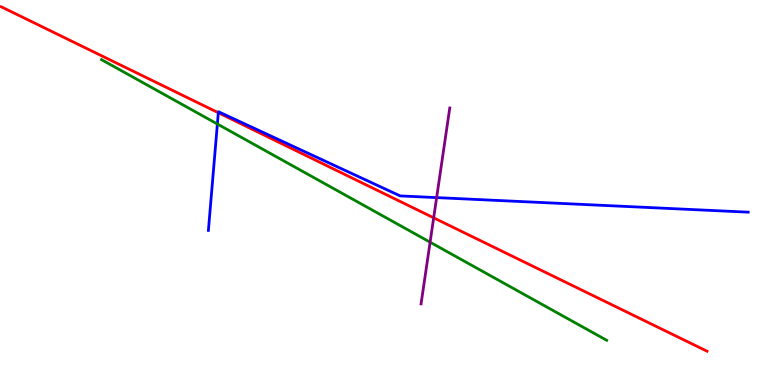[{'lines': ['blue', 'red'], 'intersections': [{'x': 2.82, 'y': 7.07}]}, {'lines': ['green', 'red'], 'intersections': []}, {'lines': ['purple', 'red'], 'intersections': [{'x': 5.6, 'y': 4.34}]}, {'lines': ['blue', 'green'], 'intersections': [{'x': 2.8, 'y': 6.78}]}, {'lines': ['blue', 'purple'], 'intersections': [{'x': 5.63, 'y': 4.87}]}, {'lines': ['green', 'purple'], 'intersections': [{'x': 5.55, 'y': 3.71}]}]